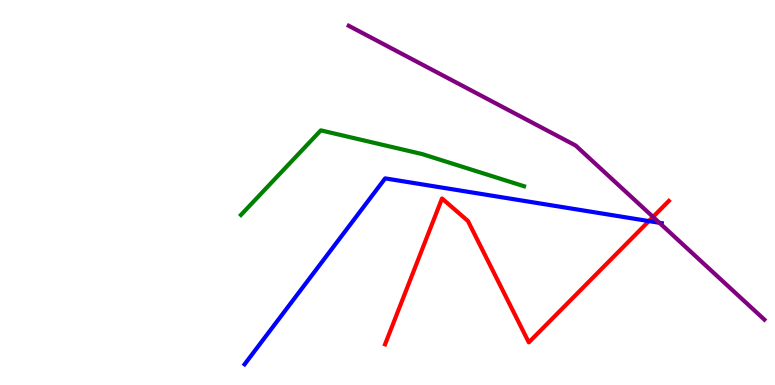[{'lines': ['blue', 'red'], 'intersections': [{'x': 8.37, 'y': 4.26}]}, {'lines': ['green', 'red'], 'intersections': []}, {'lines': ['purple', 'red'], 'intersections': [{'x': 8.43, 'y': 4.37}]}, {'lines': ['blue', 'green'], 'intersections': []}, {'lines': ['blue', 'purple'], 'intersections': [{'x': 8.51, 'y': 4.21}]}, {'lines': ['green', 'purple'], 'intersections': []}]